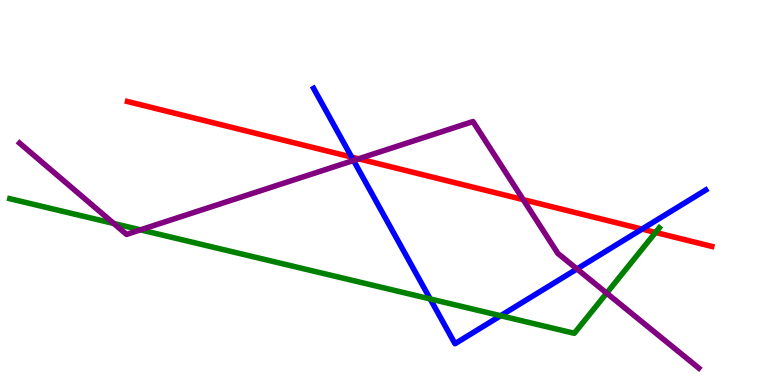[{'lines': ['blue', 'red'], 'intersections': [{'x': 4.54, 'y': 5.92}, {'x': 8.28, 'y': 4.05}]}, {'lines': ['green', 'red'], 'intersections': [{'x': 8.46, 'y': 3.96}]}, {'lines': ['purple', 'red'], 'intersections': [{'x': 4.63, 'y': 5.88}, {'x': 6.75, 'y': 4.81}]}, {'lines': ['blue', 'green'], 'intersections': [{'x': 5.55, 'y': 2.24}, {'x': 6.46, 'y': 1.8}]}, {'lines': ['blue', 'purple'], 'intersections': [{'x': 4.56, 'y': 5.83}, {'x': 7.44, 'y': 3.01}]}, {'lines': ['green', 'purple'], 'intersections': [{'x': 1.47, 'y': 4.2}, {'x': 1.81, 'y': 4.03}, {'x': 7.83, 'y': 2.39}]}]